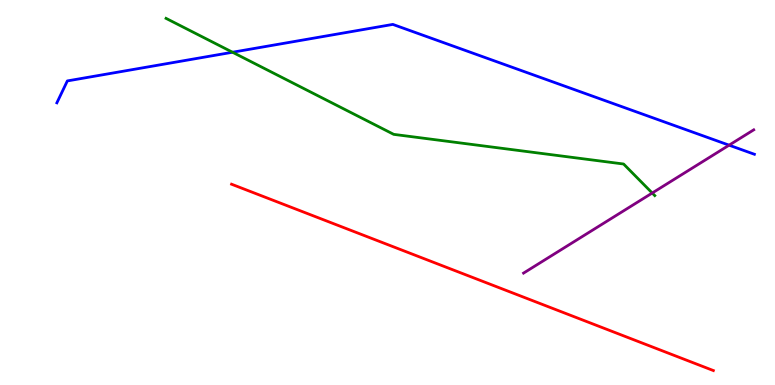[{'lines': ['blue', 'red'], 'intersections': []}, {'lines': ['green', 'red'], 'intersections': []}, {'lines': ['purple', 'red'], 'intersections': []}, {'lines': ['blue', 'green'], 'intersections': [{'x': 3.0, 'y': 8.64}]}, {'lines': ['blue', 'purple'], 'intersections': [{'x': 9.41, 'y': 6.23}]}, {'lines': ['green', 'purple'], 'intersections': [{'x': 8.42, 'y': 4.99}]}]